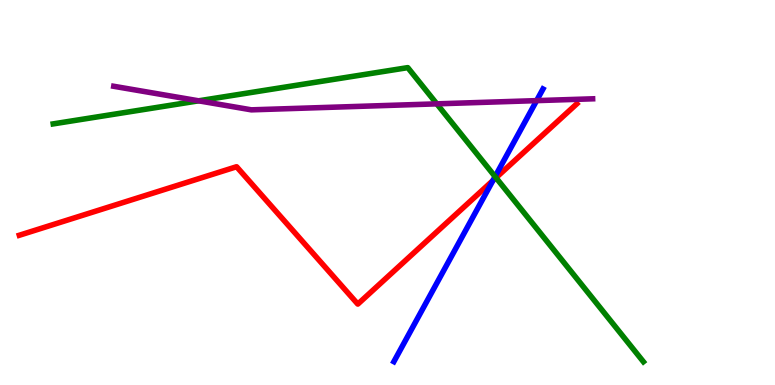[{'lines': ['blue', 'red'], 'intersections': [{'x': 6.36, 'y': 5.31}]}, {'lines': ['green', 'red'], 'intersections': [{'x': 6.4, 'y': 5.38}]}, {'lines': ['purple', 'red'], 'intersections': []}, {'lines': ['blue', 'green'], 'intersections': [{'x': 6.39, 'y': 5.41}]}, {'lines': ['blue', 'purple'], 'intersections': [{'x': 6.92, 'y': 7.39}]}, {'lines': ['green', 'purple'], 'intersections': [{'x': 2.56, 'y': 7.38}, {'x': 5.64, 'y': 7.3}]}]